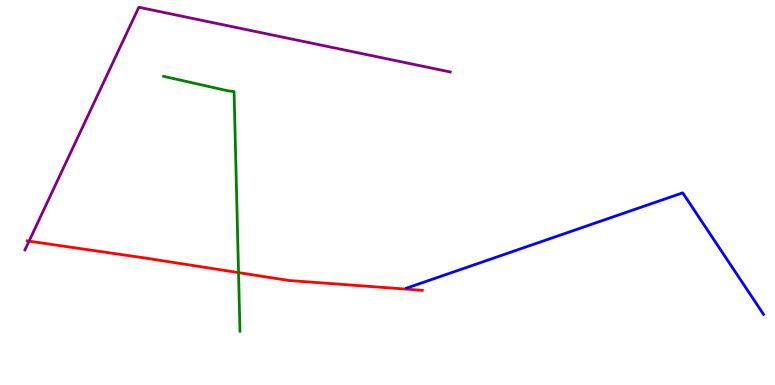[{'lines': ['blue', 'red'], 'intersections': []}, {'lines': ['green', 'red'], 'intersections': [{'x': 3.08, 'y': 2.92}]}, {'lines': ['purple', 'red'], 'intersections': [{'x': 0.375, 'y': 3.74}]}, {'lines': ['blue', 'green'], 'intersections': []}, {'lines': ['blue', 'purple'], 'intersections': []}, {'lines': ['green', 'purple'], 'intersections': []}]